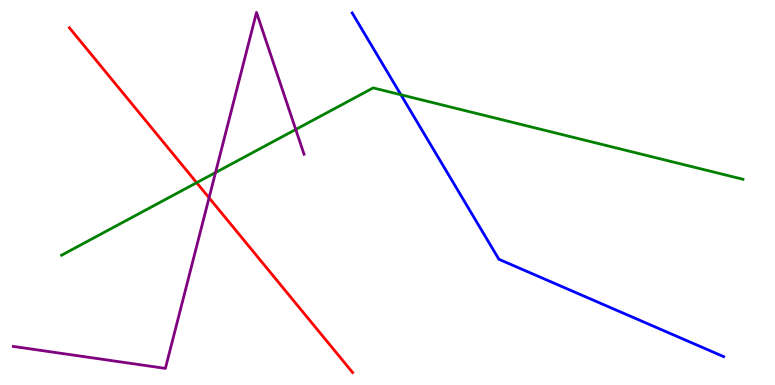[{'lines': ['blue', 'red'], 'intersections': []}, {'lines': ['green', 'red'], 'intersections': [{'x': 2.54, 'y': 5.25}]}, {'lines': ['purple', 'red'], 'intersections': [{'x': 2.7, 'y': 4.86}]}, {'lines': ['blue', 'green'], 'intersections': [{'x': 5.17, 'y': 7.54}]}, {'lines': ['blue', 'purple'], 'intersections': []}, {'lines': ['green', 'purple'], 'intersections': [{'x': 2.78, 'y': 5.52}, {'x': 3.82, 'y': 6.64}]}]